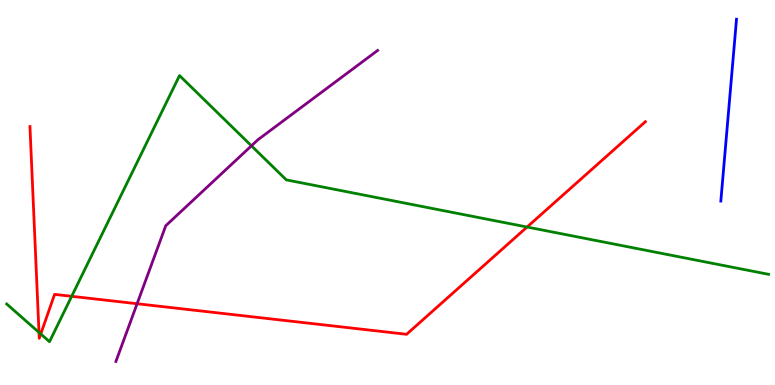[{'lines': ['blue', 'red'], 'intersections': []}, {'lines': ['green', 'red'], 'intersections': [{'x': 0.503, 'y': 1.37}, {'x': 0.526, 'y': 1.33}, {'x': 0.925, 'y': 2.3}, {'x': 6.8, 'y': 4.1}]}, {'lines': ['purple', 'red'], 'intersections': [{'x': 1.77, 'y': 2.11}]}, {'lines': ['blue', 'green'], 'intersections': []}, {'lines': ['blue', 'purple'], 'intersections': []}, {'lines': ['green', 'purple'], 'intersections': [{'x': 3.24, 'y': 6.21}]}]